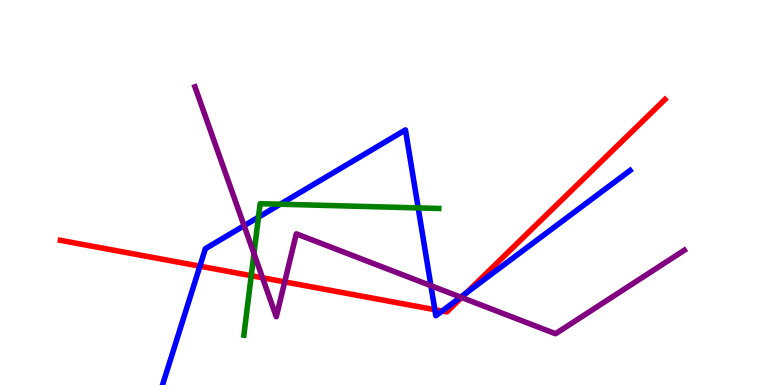[{'lines': ['blue', 'red'], 'intersections': [{'x': 2.58, 'y': 3.09}, {'x': 5.61, 'y': 1.96}, {'x': 5.7, 'y': 1.92}, {'x': 6.02, 'y': 2.39}]}, {'lines': ['green', 'red'], 'intersections': [{'x': 3.24, 'y': 2.84}]}, {'lines': ['purple', 'red'], 'intersections': [{'x': 3.39, 'y': 2.79}, {'x': 3.67, 'y': 2.68}, {'x': 5.96, 'y': 2.27}]}, {'lines': ['blue', 'green'], 'intersections': [{'x': 3.34, 'y': 4.36}, {'x': 3.62, 'y': 4.7}, {'x': 5.4, 'y': 4.6}]}, {'lines': ['blue', 'purple'], 'intersections': [{'x': 3.15, 'y': 4.14}, {'x': 5.56, 'y': 2.58}, {'x': 5.94, 'y': 2.28}]}, {'lines': ['green', 'purple'], 'intersections': [{'x': 3.28, 'y': 3.41}]}]